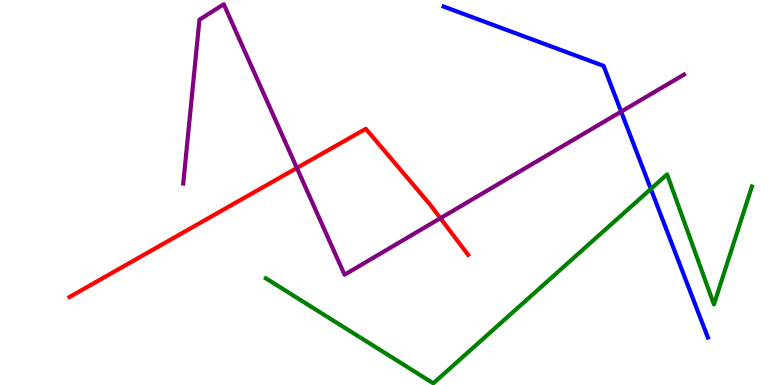[{'lines': ['blue', 'red'], 'intersections': []}, {'lines': ['green', 'red'], 'intersections': []}, {'lines': ['purple', 'red'], 'intersections': [{'x': 3.83, 'y': 5.64}, {'x': 5.68, 'y': 4.33}]}, {'lines': ['blue', 'green'], 'intersections': [{'x': 8.4, 'y': 5.09}]}, {'lines': ['blue', 'purple'], 'intersections': [{'x': 8.01, 'y': 7.1}]}, {'lines': ['green', 'purple'], 'intersections': []}]